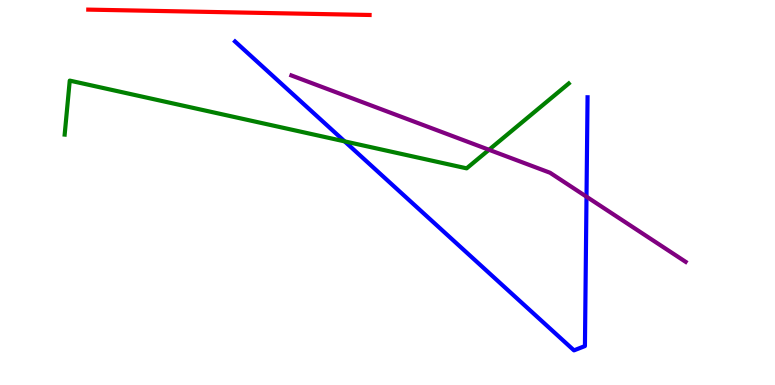[{'lines': ['blue', 'red'], 'intersections': []}, {'lines': ['green', 'red'], 'intersections': []}, {'lines': ['purple', 'red'], 'intersections': []}, {'lines': ['blue', 'green'], 'intersections': [{'x': 4.45, 'y': 6.33}]}, {'lines': ['blue', 'purple'], 'intersections': [{'x': 7.57, 'y': 4.89}]}, {'lines': ['green', 'purple'], 'intersections': [{'x': 6.31, 'y': 6.11}]}]